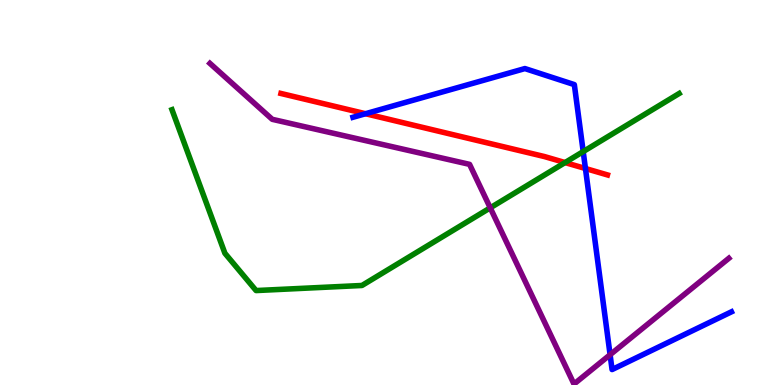[{'lines': ['blue', 'red'], 'intersections': [{'x': 4.72, 'y': 7.05}, {'x': 7.55, 'y': 5.62}]}, {'lines': ['green', 'red'], 'intersections': [{'x': 7.29, 'y': 5.78}]}, {'lines': ['purple', 'red'], 'intersections': []}, {'lines': ['blue', 'green'], 'intersections': [{'x': 7.53, 'y': 6.06}]}, {'lines': ['blue', 'purple'], 'intersections': [{'x': 7.87, 'y': 0.786}]}, {'lines': ['green', 'purple'], 'intersections': [{'x': 6.33, 'y': 4.6}]}]